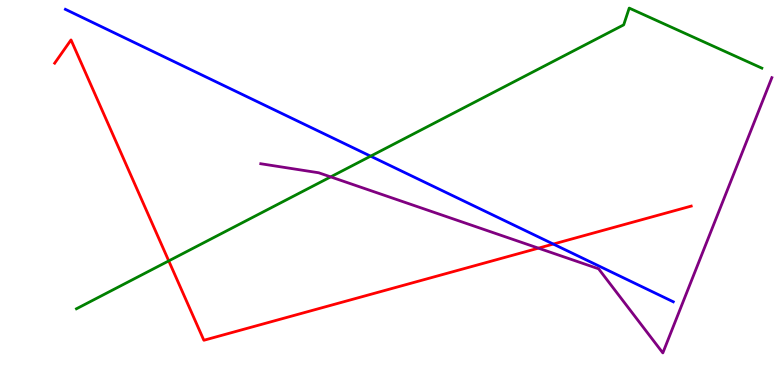[{'lines': ['blue', 'red'], 'intersections': [{'x': 7.14, 'y': 3.66}]}, {'lines': ['green', 'red'], 'intersections': [{'x': 2.18, 'y': 3.22}]}, {'lines': ['purple', 'red'], 'intersections': [{'x': 6.95, 'y': 3.55}]}, {'lines': ['blue', 'green'], 'intersections': [{'x': 4.78, 'y': 5.94}]}, {'lines': ['blue', 'purple'], 'intersections': []}, {'lines': ['green', 'purple'], 'intersections': [{'x': 4.27, 'y': 5.41}]}]